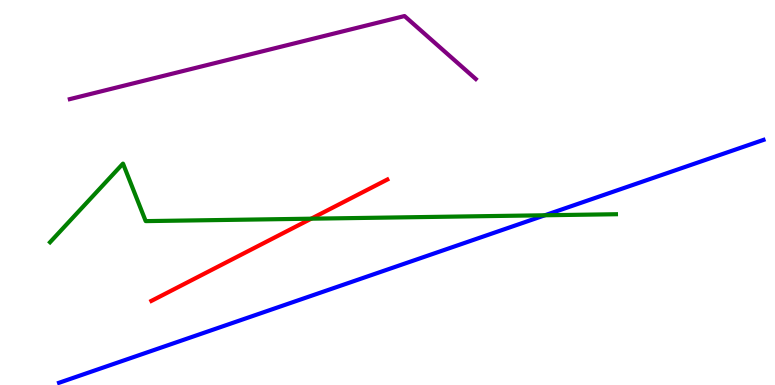[{'lines': ['blue', 'red'], 'intersections': []}, {'lines': ['green', 'red'], 'intersections': [{'x': 4.02, 'y': 4.32}]}, {'lines': ['purple', 'red'], 'intersections': []}, {'lines': ['blue', 'green'], 'intersections': [{'x': 7.03, 'y': 4.41}]}, {'lines': ['blue', 'purple'], 'intersections': []}, {'lines': ['green', 'purple'], 'intersections': []}]